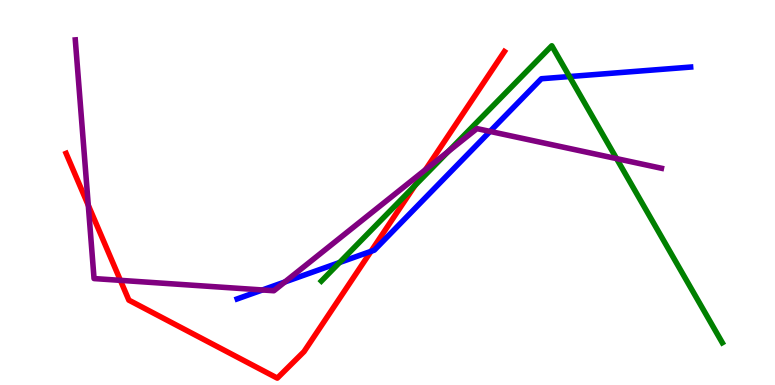[{'lines': ['blue', 'red'], 'intersections': [{'x': 4.79, 'y': 3.47}]}, {'lines': ['green', 'red'], 'intersections': [{'x': 5.35, 'y': 5.18}]}, {'lines': ['purple', 'red'], 'intersections': [{'x': 1.14, 'y': 4.67}, {'x': 1.55, 'y': 2.72}, {'x': 5.49, 'y': 5.6}]}, {'lines': ['blue', 'green'], 'intersections': [{'x': 4.38, 'y': 3.18}, {'x': 7.35, 'y': 8.01}]}, {'lines': ['blue', 'purple'], 'intersections': [{'x': 3.39, 'y': 2.47}, {'x': 3.68, 'y': 2.68}, {'x': 6.32, 'y': 6.59}]}, {'lines': ['green', 'purple'], 'intersections': [{'x': 5.78, 'y': 6.07}, {'x': 7.96, 'y': 5.88}]}]